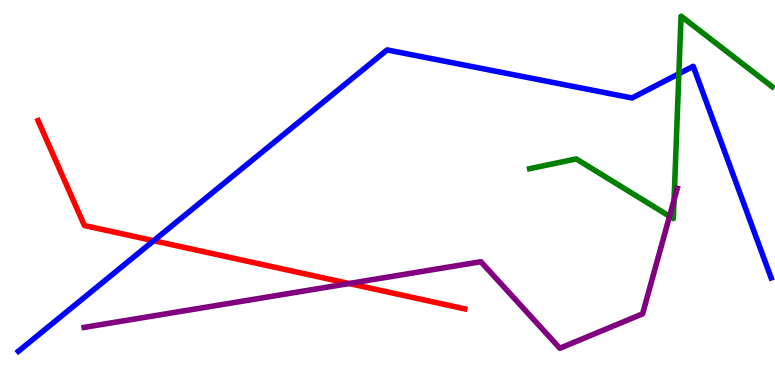[{'lines': ['blue', 'red'], 'intersections': [{'x': 1.98, 'y': 3.75}]}, {'lines': ['green', 'red'], 'intersections': []}, {'lines': ['purple', 'red'], 'intersections': [{'x': 4.5, 'y': 2.64}]}, {'lines': ['blue', 'green'], 'intersections': [{'x': 8.76, 'y': 8.08}]}, {'lines': ['blue', 'purple'], 'intersections': []}, {'lines': ['green', 'purple'], 'intersections': [{'x': 8.64, 'y': 4.38}, {'x': 8.7, 'y': 4.81}]}]